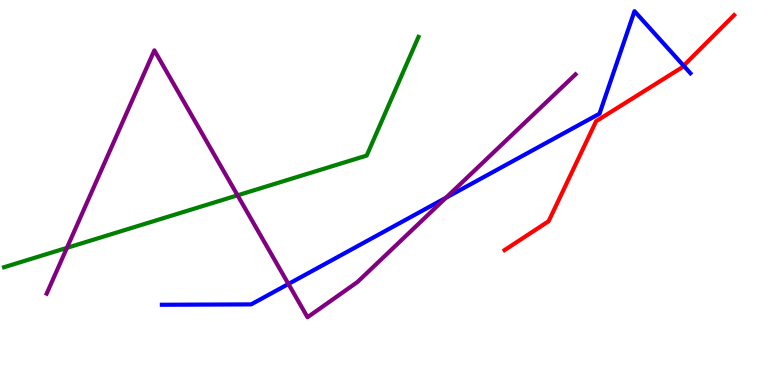[{'lines': ['blue', 'red'], 'intersections': [{'x': 8.82, 'y': 8.29}]}, {'lines': ['green', 'red'], 'intersections': []}, {'lines': ['purple', 'red'], 'intersections': []}, {'lines': ['blue', 'green'], 'intersections': []}, {'lines': ['blue', 'purple'], 'intersections': [{'x': 3.72, 'y': 2.62}, {'x': 5.75, 'y': 4.86}]}, {'lines': ['green', 'purple'], 'intersections': [{'x': 0.864, 'y': 3.56}, {'x': 3.07, 'y': 4.93}]}]